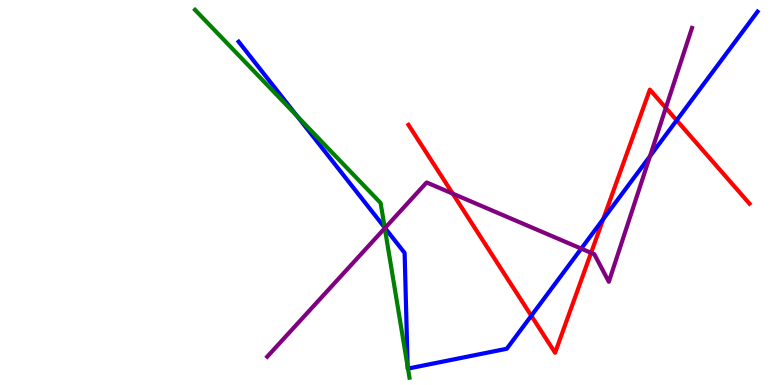[{'lines': ['blue', 'red'], 'intersections': [{'x': 6.86, 'y': 1.8}, {'x': 7.78, 'y': 4.31}, {'x': 8.73, 'y': 6.87}]}, {'lines': ['green', 'red'], 'intersections': []}, {'lines': ['purple', 'red'], 'intersections': [{'x': 5.84, 'y': 4.97}, {'x': 7.63, 'y': 3.43}, {'x': 8.59, 'y': 7.2}]}, {'lines': ['blue', 'green'], 'intersections': [{'x': 3.83, 'y': 6.99}, {'x': 4.96, 'y': 4.09}, {'x': 5.26, 'y': 0.479}, {'x': 5.26, 'y': 0.426}]}, {'lines': ['blue', 'purple'], 'intersections': [{'x': 4.97, 'y': 4.08}, {'x': 7.5, 'y': 3.54}, {'x': 8.39, 'y': 5.94}]}, {'lines': ['green', 'purple'], 'intersections': [{'x': 4.96, 'y': 4.07}]}]